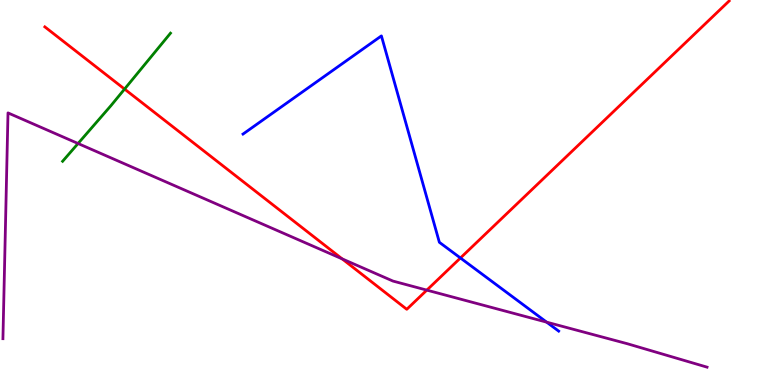[{'lines': ['blue', 'red'], 'intersections': [{'x': 5.94, 'y': 3.3}]}, {'lines': ['green', 'red'], 'intersections': [{'x': 1.61, 'y': 7.69}]}, {'lines': ['purple', 'red'], 'intersections': [{'x': 4.42, 'y': 3.28}, {'x': 5.51, 'y': 2.46}]}, {'lines': ['blue', 'green'], 'intersections': []}, {'lines': ['blue', 'purple'], 'intersections': [{'x': 7.05, 'y': 1.63}]}, {'lines': ['green', 'purple'], 'intersections': [{'x': 1.01, 'y': 6.27}]}]